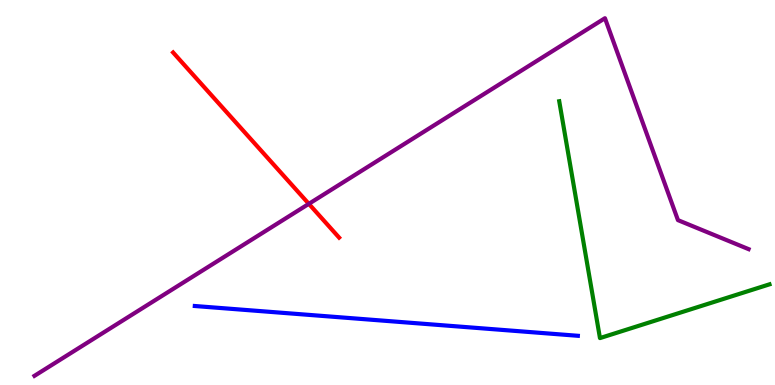[{'lines': ['blue', 'red'], 'intersections': []}, {'lines': ['green', 'red'], 'intersections': []}, {'lines': ['purple', 'red'], 'intersections': [{'x': 3.98, 'y': 4.71}]}, {'lines': ['blue', 'green'], 'intersections': []}, {'lines': ['blue', 'purple'], 'intersections': []}, {'lines': ['green', 'purple'], 'intersections': []}]